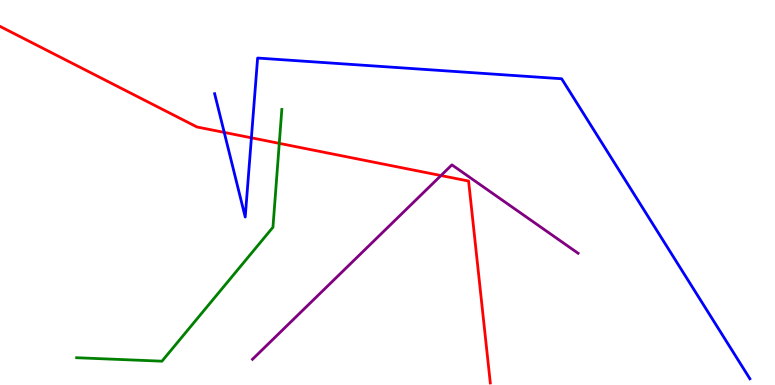[{'lines': ['blue', 'red'], 'intersections': [{'x': 2.89, 'y': 6.56}, {'x': 3.24, 'y': 6.42}]}, {'lines': ['green', 'red'], 'intersections': [{'x': 3.6, 'y': 6.28}]}, {'lines': ['purple', 'red'], 'intersections': [{'x': 5.69, 'y': 5.44}]}, {'lines': ['blue', 'green'], 'intersections': []}, {'lines': ['blue', 'purple'], 'intersections': []}, {'lines': ['green', 'purple'], 'intersections': []}]